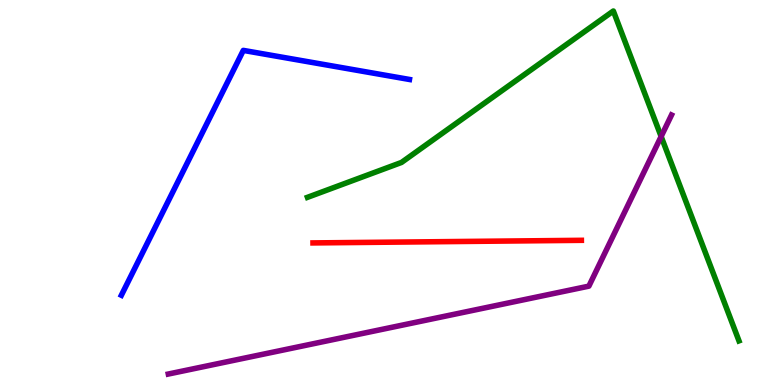[{'lines': ['blue', 'red'], 'intersections': []}, {'lines': ['green', 'red'], 'intersections': []}, {'lines': ['purple', 'red'], 'intersections': []}, {'lines': ['blue', 'green'], 'intersections': []}, {'lines': ['blue', 'purple'], 'intersections': []}, {'lines': ['green', 'purple'], 'intersections': [{'x': 8.53, 'y': 6.45}]}]